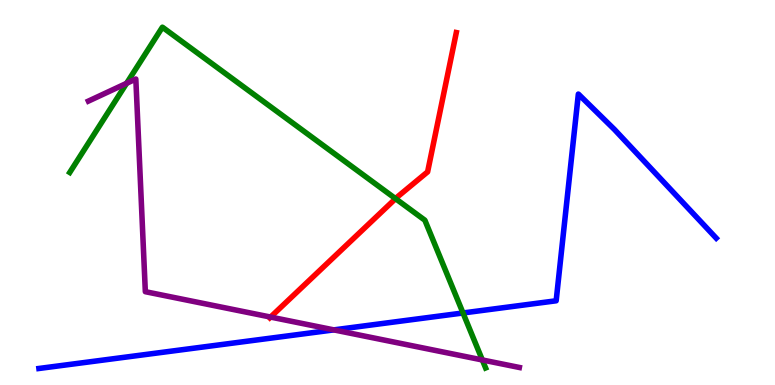[{'lines': ['blue', 'red'], 'intersections': []}, {'lines': ['green', 'red'], 'intersections': [{'x': 5.1, 'y': 4.84}]}, {'lines': ['purple', 'red'], 'intersections': [{'x': 3.49, 'y': 1.76}]}, {'lines': ['blue', 'green'], 'intersections': [{'x': 5.97, 'y': 1.87}]}, {'lines': ['blue', 'purple'], 'intersections': [{'x': 4.31, 'y': 1.43}]}, {'lines': ['green', 'purple'], 'intersections': [{'x': 1.63, 'y': 7.84}, {'x': 6.22, 'y': 0.65}]}]